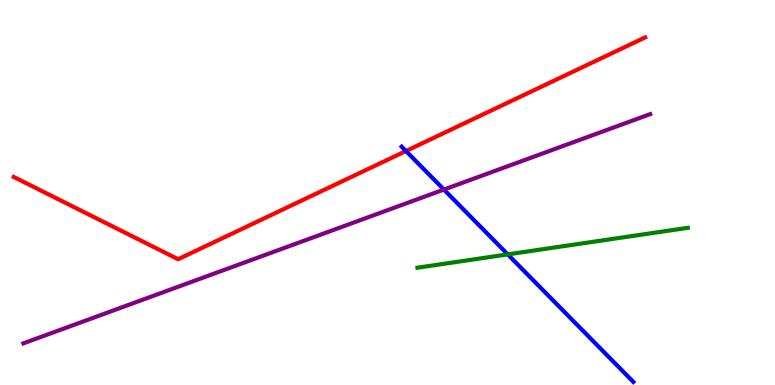[{'lines': ['blue', 'red'], 'intersections': [{'x': 5.24, 'y': 6.08}]}, {'lines': ['green', 'red'], 'intersections': []}, {'lines': ['purple', 'red'], 'intersections': []}, {'lines': ['blue', 'green'], 'intersections': [{'x': 6.55, 'y': 3.39}]}, {'lines': ['blue', 'purple'], 'intersections': [{'x': 5.73, 'y': 5.08}]}, {'lines': ['green', 'purple'], 'intersections': []}]